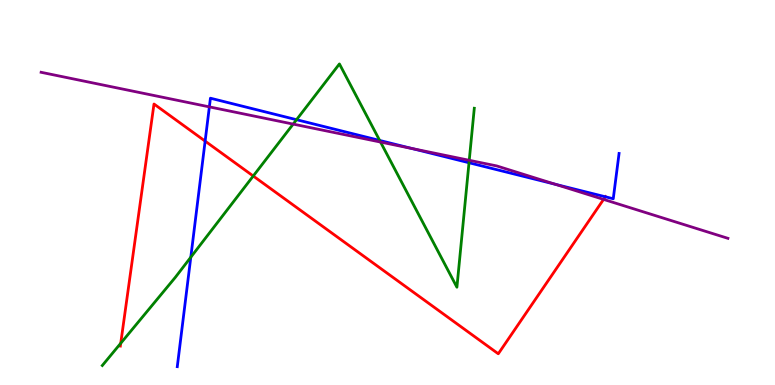[{'lines': ['blue', 'red'], 'intersections': [{'x': 2.65, 'y': 6.33}, {'x': 7.81, 'y': 4.89}]}, {'lines': ['green', 'red'], 'intersections': [{'x': 1.56, 'y': 1.08}, {'x': 3.27, 'y': 5.43}]}, {'lines': ['purple', 'red'], 'intersections': [{'x': 7.79, 'y': 4.82}]}, {'lines': ['blue', 'green'], 'intersections': [{'x': 2.46, 'y': 3.32}, {'x': 3.83, 'y': 6.89}, {'x': 4.9, 'y': 6.35}, {'x': 6.05, 'y': 5.77}]}, {'lines': ['blue', 'purple'], 'intersections': [{'x': 2.7, 'y': 7.22}, {'x': 5.32, 'y': 6.14}, {'x': 7.17, 'y': 5.21}]}, {'lines': ['green', 'purple'], 'intersections': [{'x': 3.78, 'y': 6.78}, {'x': 4.91, 'y': 6.31}, {'x': 6.05, 'y': 5.84}]}]